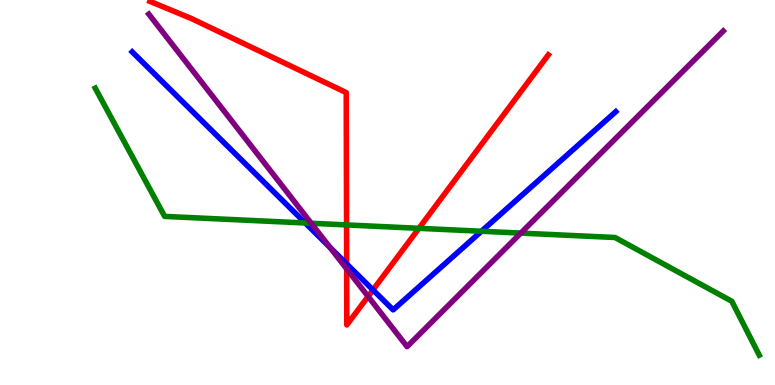[{'lines': ['blue', 'red'], 'intersections': [{'x': 4.47, 'y': 3.15}, {'x': 4.81, 'y': 2.47}]}, {'lines': ['green', 'red'], 'intersections': [{'x': 4.47, 'y': 4.16}, {'x': 5.41, 'y': 4.07}]}, {'lines': ['purple', 'red'], 'intersections': [{'x': 4.47, 'y': 3.02}, {'x': 4.75, 'y': 2.3}]}, {'lines': ['blue', 'green'], 'intersections': [{'x': 3.94, 'y': 4.21}, {'x': 6.21, 'y': 3.99}]}, {'lines': ['blue', 'purple'], 'intersections': [{'x': 4.26, 'y': 3.57}]}, {'lines': ['green', 'purple'], 'intersections': [{'x': 4.02, 'y': 4.2}, {'x': 6.72, 'y': 3.95}]}]